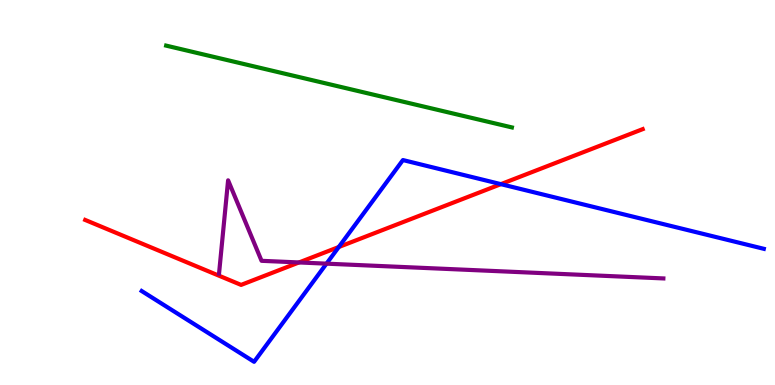[{'lines': ['blue', 'red'], 'intersections': [{'x': 4.37, 'y': 3.58}, {'x': 6.46, 'y': 5.22}]}, {'lines': ['green', 'red'], 'intersections': []}, {'lines': ['purple', 'red'], 'intersections': [{'x': 3.86, 'y': 3.18}]}, {'lines': ['blue', 'green'], 'intersections': []}, {'lines': ['blue', 'purple'], 'intersections': [{'x': 4.21, 'y': 3.15}]}, {'lines': ['green', 'purple'], 'intersections': []}]